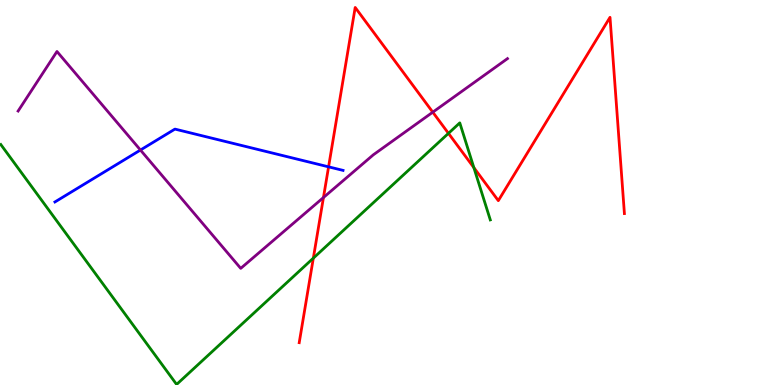[{'lines': ['blue', 'red'], 'intersections': [{'x': 4.24, 'y': 5.67}]}, {'lines': ['green', 'red'], 'intersections': [{'x': 4.04, 'y': 3.29}, {'x': 5.79, 'y': 6.54}, {'x': 6.11, 'y': 5.65}]}, {'lines': ['purple', 'red'], 'intersections': [{'x': 4.17, 'y': 4.87}, {'x': 5.58, 'y': 7.09}]}, {'lines': ['blue', 'green'], 'intersections': []}, {'lines': ['blue', 'purple'], 'intersections': [{'x': 1.81, 'y': 6.1}]}, {'lines': ['green', 'purple'], 'intersections': []}]